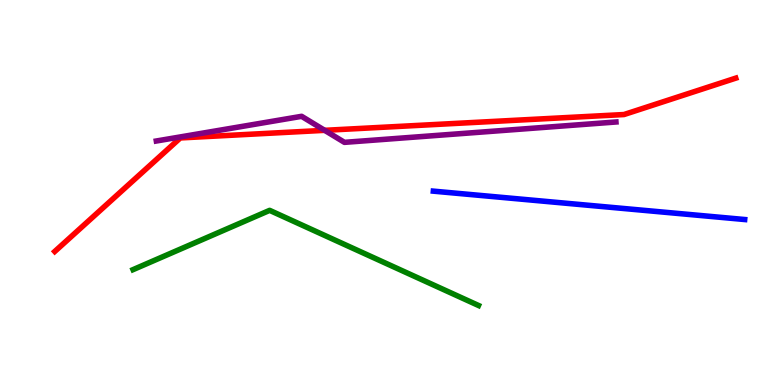[{'lines': ['blue', 'red'], 'intersections': []}, {'lines': ['green', 'red'], 'intersections': []}, {'lines': ['purple', 'red'], 'intersections': [{'x': 4.19, 'y': 6.61}]}, {'lines': ['blue', 'green'], 'intersections': []}, {'lines': ['blue', 'purple'], 'intersections': []}, {'lines': ['green', 'purple'], 'intersections': []}]